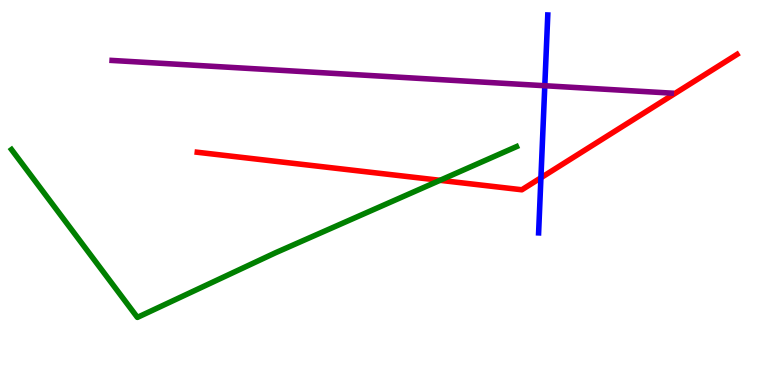[{'lines': ['blue', 'red'], 'intersections': [{'x': 6.98, 'y': 5.38}]}, {'lines': ['green', 'red'], 'intersections': [{'x': 5.68, 'y': 5.32}]}, {'lines': ['purple', 'red'], 'intersections': []}, {'lines': ['blue', 'green'], 'intersections': []}, {'lines': ['blue', 'purple'], 'intersections': [{'x': 7.03, 'y': 7.77}]}, {'lines': ['green', 'purple'], 'intersections': []}]